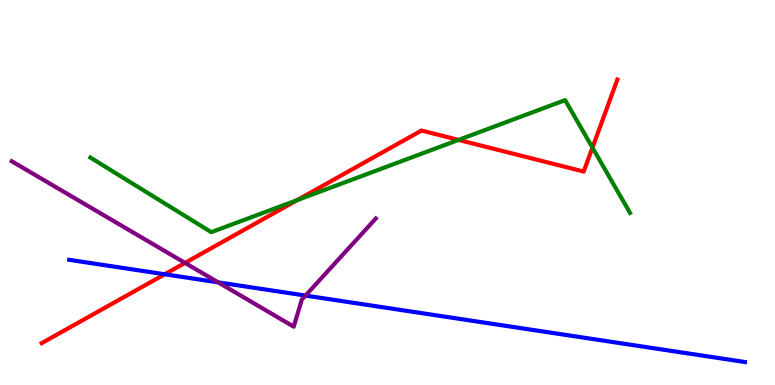[{'lines': ['blue', 'red'], 'intersections': [{'x': 2.13, 'y': 2.88}]}, {'lines': ['green', 'red'], 'intersections': [{'x': 3.83, 'y': 4.8}, {'x': 5.92, 'y': 6.37}, {'x': 7.64, 'y': 6.17}]}, {'lines': ['purple', 'red'], 'intersections': [{'x': 2.39, 'y': 3.17}]}, {'lines': ['blue', 'green'], 'intersections': []}, {'lines': ['blue', 'purple'], 'intersections': [{'x': 2.82, 'y': 2.67}, {'x': 3.94, 'y': 2.32}]}, {'lines': ['green', 'purple'], 'intersections': []}]